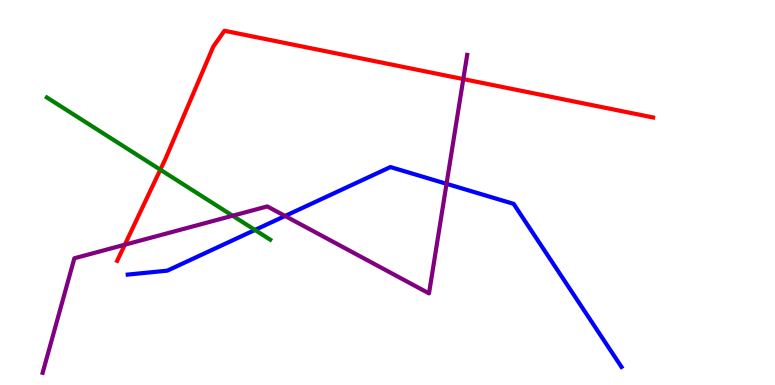[{'lines': ['blue', 'red'], 'intersections': []}, {'lines': ['green', 'red'], 'intersections': [{'x': 2.07, 'y': 5.59}]}, {'lines': ['purple', 'red'], 'intersections': [{'x': 1.61, 'y': 3.64}, {'x': 5.98, 'y': 7.95}]}, {'lines': ['blue', 'green'], 'intersections': [{'x': 3.29, 'y': 4.03}]}, {'lines': ['blue', 'purple'], 'intersections': [{'x': 3.68, 'y': 4.39}, {'x': 5.76, 'y': 5.23}]}, {'lines': ['green', 'purple'], 'intersections': [{'x': 3.0, 'y': 4.4}]}]